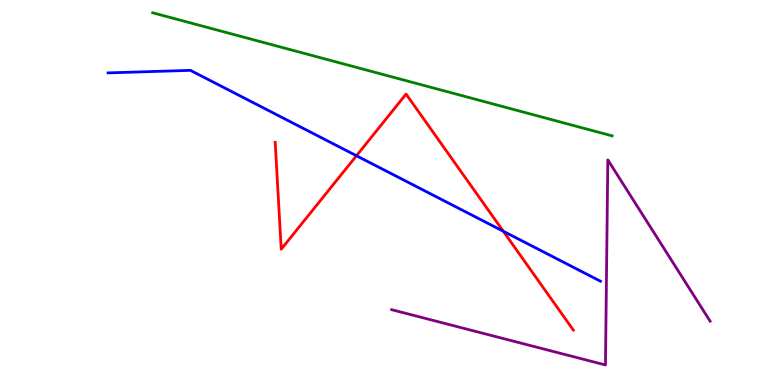[{'lines': ['blue', 'red'], 'intersections': [{'x': 4.6, 'y': 5.95}, {'x': 6.49, 'y': 3.99}]}, {'lines': ['green', 'red'], 'intersections': []}, {'lines': ['purple', 'red'], 'intersections': []}, {'lines': ['blue', 'green'], 'intersections': []}, {'lines': ['blue', 'purple'], 'intersections': []}, {'lines': ['green', 'purple'], 'intersections': []}]